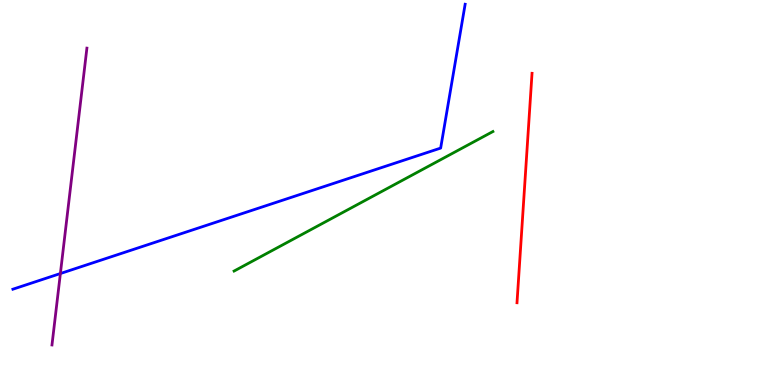[{'lines': ['blue', 'red'], 'intersections': []}, {'lines': ['green', 'red'], 'intersections': []}, {'lines': ['purple', 'red'], 'intersections': []}, {'lines': ['blue', 'green'], 'intersections': []}, {'lines': ['blue', 'purple'], 'intersections': [{'x': 0.779, 'y': 2.9}]}, {'lines': ['green', 'purple'], 'intersections': []}]